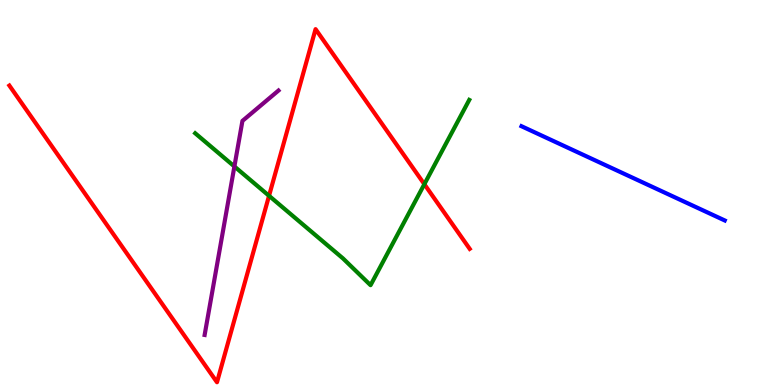[{'lines': ['blue', 'red'], 'intersections': []}, {'lines': ['green', 'red'], 'intersections': [{'x': 3.47, 'y': 4.91}, {'x': 5.48, 'y': 5.22}]}, {'lines': ['purple', 'red'], 'intersections': []}, {'lines': ['blue', 'green'], 'intersections': []}, {'lines': ['blue', 'purple'], 'intersections': []}, {'lines': ['green', 'purple'], 'intersections': [{'x': 3.02, 'y': 5.68}]}]